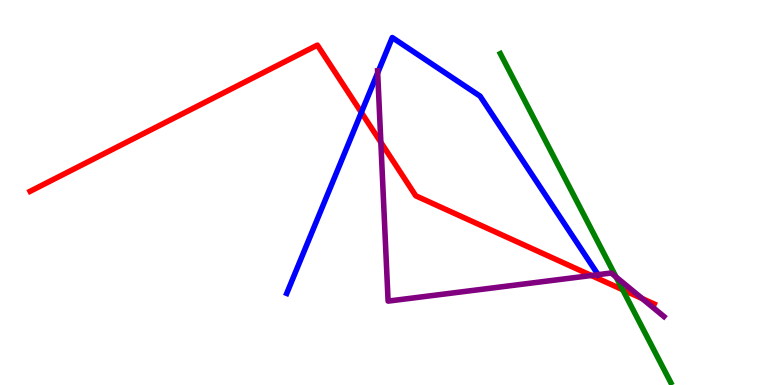[{'lines': ['blue', 'red'], 'intersections': [{'x': 4.66, 'y': 7.08}]}, {'lines': ['green', 'red'], 'intersections': [{'x': 8.03, 'y': 2.47}]}, {'lines': ['purple', 'red'], 'intersections': [{'x': 4.91, 'y': 6.3}, {'x': 7.63, 'y': 2.84}, {'x': 8.29, 'y': 2.24}]}, {'lines': ['blue', 'green'], 'intersections': []}, {'lines': ['blue', 'purple'], 'intersections': [{'x': 4.87, 'y': 8.11}, {'x': 7.72, 'y': 2.87}]}, {'lines': ['green', 'purple'], 'intersections': [{'x': 7.95, 'y': 2.8}]}]